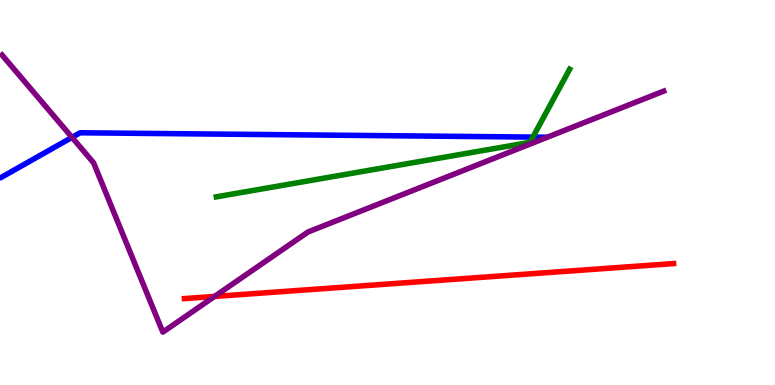[{'lines': ['blue', 'red'], 'intersections': []}, {'lines': ['green', 'red'], 'intersections': []}, {'lines': ['purple', 'red'], 'intersections': [{'x': 2.77, 'y': 2.3}]}, {'lines': ['blue', 'green'], 'intersections': [{'x': 6.88, 'y': 6.44}]}, {'lines': ['blue', 'purple'], 'intersections': [{'x': 0.929, 'y': 6.43}]}, {'lines': ['green', 'purple'], 'intersections': []}]